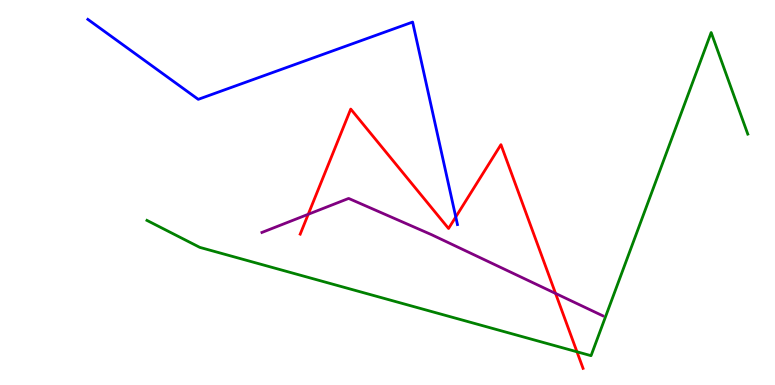[{'lines': ['blue', 'red'], 'intersections': [{'x': 5.88, 'y': 4.36}]}, {'lines': ['green', 'red'], 'intersections': [{'x': 7.44, 'y': 0.863}]}, {'lines': ['purple', 'red'], 'intersections': [{'x': 3.98, 'y': 4.43}, {'x': 7.17, 'y': 2.38}]}, {'lines': ['blue', 'green'], 'intersections': []}, {'lines': ['blue', 'purple'], 'intersections': []}, {'lines': ['green', 'purple'], 'intersections': []}]